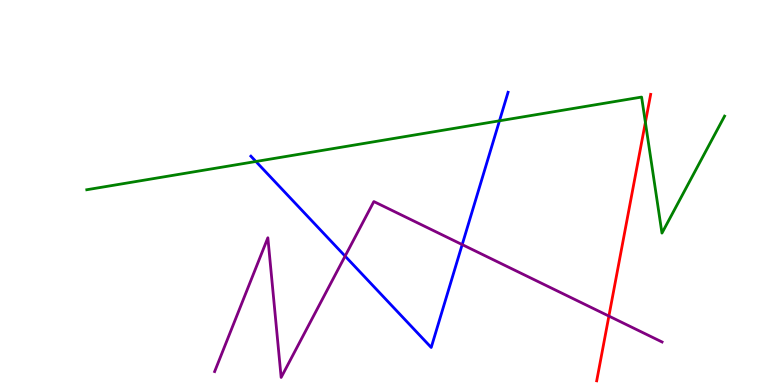[{'lines': ['blue', 'red'], 'intersections': []}, {'lines': ['green', 'red'], 'intersections': [{'x': 8.33, 'y': 6.82}]}, {'lines': ['purple', 'red'], 'intersections': [{'x': 7.86, 'y': 1.79}]}, {'lines': ['blue', 'green'], 'intersections': [{'x': 3.3, 'y': 5.81}, {'x': 6.44, 'y': 6.86}]}, {'lines': ['blue', 'purple'], 'intersections': [{'x': 4.45, 'y': 3.35}, {'x': 5.96, 'y': 3.65}]}, {'lines': ['green', 'purple'], 'intersections': []}]